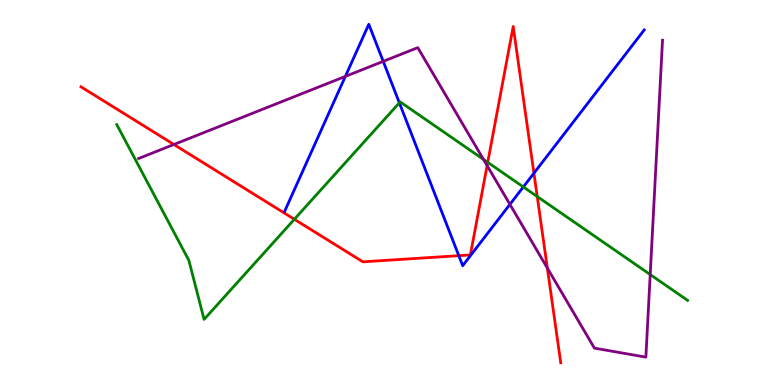[{'lines': ['blue', 'red'], 'intersections': [{'x': 5.92, 'y': 3.36}, {'x': 6.89, 'y': 5.5}]}, {'lines': ['green', 'red'], 'intersections': [{'x': 3.8, 'y': 4.3}, {'x': 6.29, 'y': 5.78}, {'x': 6.93, 'y': 4.9}]}, {'lines': ['purple', 'red'], 'intersections': [{'x': 2.24, 'y': 6.25}, {'x': 6.29, 'y': 5.7}, {'x': 7.06, 'y': 3.04}]}, {'lines': ['blue', 'green'], 'intersections': [{'x': 5.15, 'y': 7.33}, {'x': 6.75, 'y': 5.14}]}, {'lines': ['blue', 'purple'], 'intersections': [{'x': 4.46, 'y': 8.02}, {'x': 4.94, 'y': 8.41}, {'x': 6.58, 'y': 4.69}]}, {'lines': ['green', 'purple'], 'intersections': [{'x': 6.24, 'y': 5.86}, {'x': 8.39, 'y': 2.87}]}]